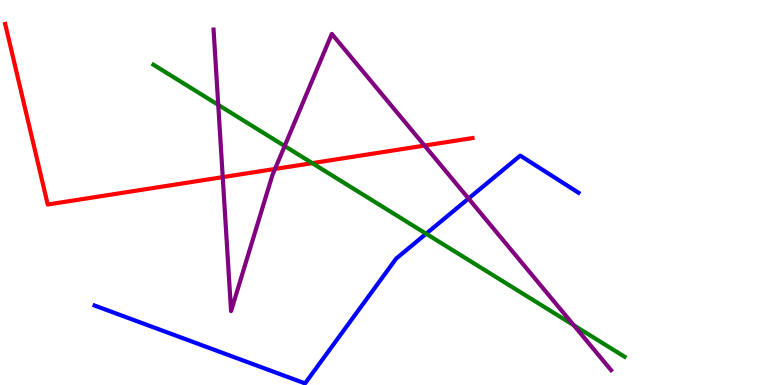[{'lines': ['blue', 'red'], 'intersections': []}, {'lines': ['green', 'red'], 'intersections': [{'x': 4.03, 'y': 5.76}]}, {'lines': ['purple', 'red'], 'intersections': [{'x': 2.87, 'y': 5.4}, {'x': 3.55, 'y': 5.61}, {'x': 5.48, 'y': 6.22}]}, {'lines': ['blue', 'green'], 'intersections': [{'x': 5.5, 'y': 3.93}]}, {'lines': ['blue', 'purple'], 'intersections': [{'x': 6.05, 'y': 4.84}]}, {'lines': ['green', 'purple'], 'intersections': [{'x': 2.82, 'y': 7.28}, {'x': 3.67, 'y': 6.21}, {'x': 7.4, 'y': 1.55}]}]